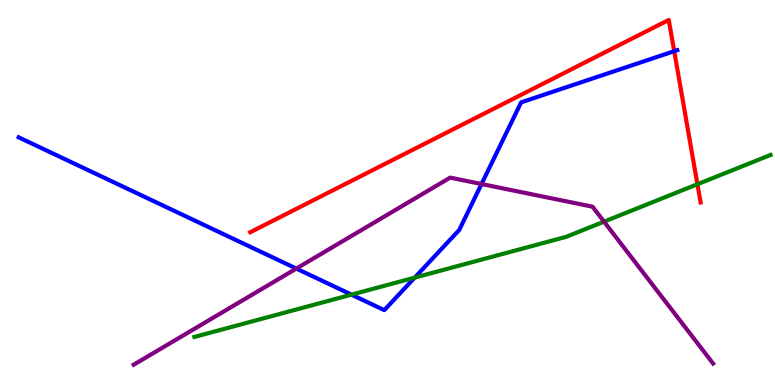[{'lines': ['blue', 'red'], 'intersections': [{'x': 8.7, 'y': 8.67}]}, {'lines': ['green', 'red'], 'intersections': [{'x': 9.0, 'y': 5.21}]}, {'lines': ['purple', 'red'], 'intersections': []}, {'lines': ['blue', 'green'], 'intersections': [{'x': 4.54, 'y': 2.35}, {'x': 5.35, 'y': 2.79}]}, {'lines': ['blue', 'purple'], 'intersections': [{'x': 3.82, 'y': 3.02}, {'x': 6.21, 'y': 5.22}]}, {'lines': ['green', 'purple'], 'intersections': [{'x': 7.79, 'y': 4.24}]}]